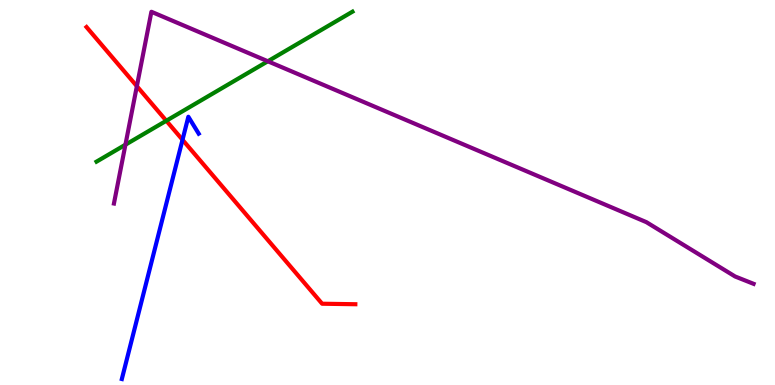[{'lines': ['blue', 'red'], 'intersections': [{'x': 2.36, 'y': 6.37}]}, {'lines': ['green', 'red'], 'intersections': [{'x': 2.15, 'y': 6.86}]}, {'lines': ['purple', 'red'], 'intersections': [{'x': 1.77, 'y': 7.76}]}, {'lines': ['blue', 'green'], 'intersections': []}, {'lines': ['blue', 'purple'], 'intersections': []}, {'lines': ['green', 'purple'], 'intersections': [{'x': 1.62, 'y': 6.24}, {'x': 3.46, 'y': 8.41}]}]